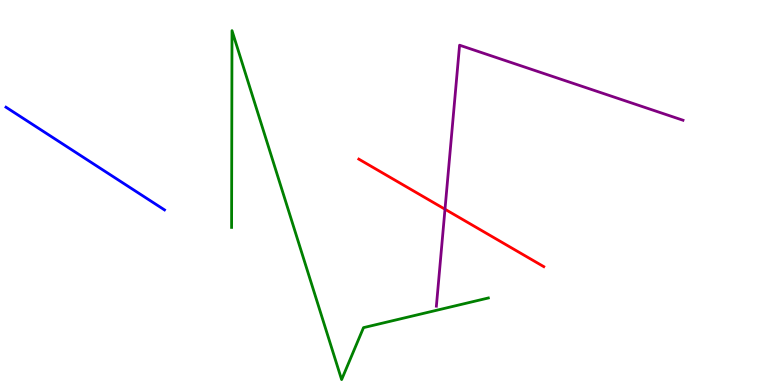[{'lines': ['blue', 'red'], 'intersections': []}, {'lines': ['green', 'red'], 'intersections': []}, {'lines': ['purple', 'red'], 'intersections': [{'x': 5.74, 'y': 4.57}]}, {'lines': ['blue', 'green'], 'intersections': []}, {'lines': ['blue', 'purple'], 'intersections': []}, {'lines': ['green', 'purple'], 'intersections': []}]